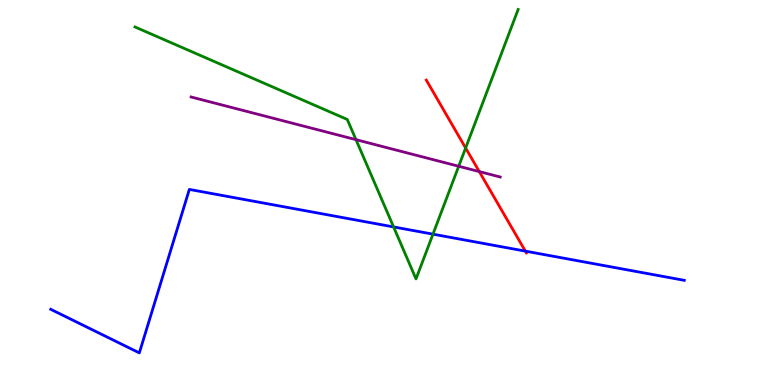[{'lines': ['blue', 'red'], 'intersections': [{'x': 6.78, 'y': 3.48}]}, {'lines': ['green', 'red'], 'intersections': [{'x': 6.01, 'y': 6.16}]}, {'lines': ['purple', 'red'], 'intersections': [{'x': 6.18, 'y': 5.54}]}, {'lines': ['blue', 'green'], 'intersections': [{'x': 5.08, 'y': 4.11}, {'x': 5.59, 'y': 3.92}]}, {'lines': ['blue', 'purple'], 'intersections': []}, {'lines': ['green', 'purple'], 'intersections': [{'x': 4.59, 'y': 6.37}, {'x': 5.92, 'y': 5.68}]}]